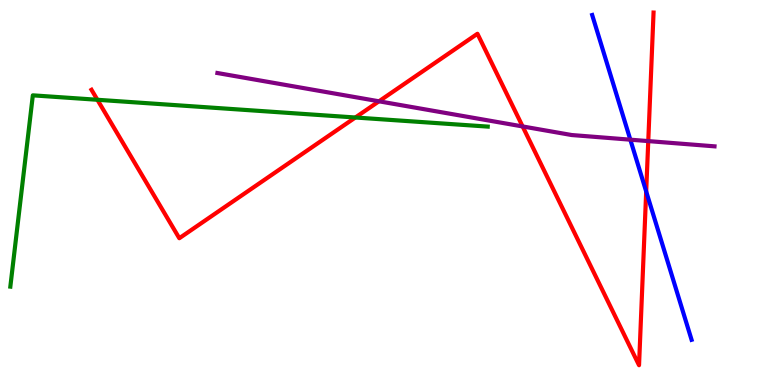[{'lines': ['blue', 'red'], 'intersections': [{'x': 8.34, 'y': 5.03}]}, {'lines': ['green', 'red'], 'intersections': [{'x': 1.26, 'y': 7.41}, {'x': 4.59, 'y': 6.95}]}, {'lines': ['purple', 'red'], 'intersections': [{'x': 4.89, 'y': 7.37}, {'x': 6.74, 'y': 6.72}, {'x': 8.36, 'y': 6.34}]}, {'lines': ['blue', 'green'], 'intersections': []}, {'lines': ['blue', 'purple'], 'intersections': [{'x': 8.13, 'y': 6.37}]}, {'lines': ['green', 'purple'], 'intersections': []}]